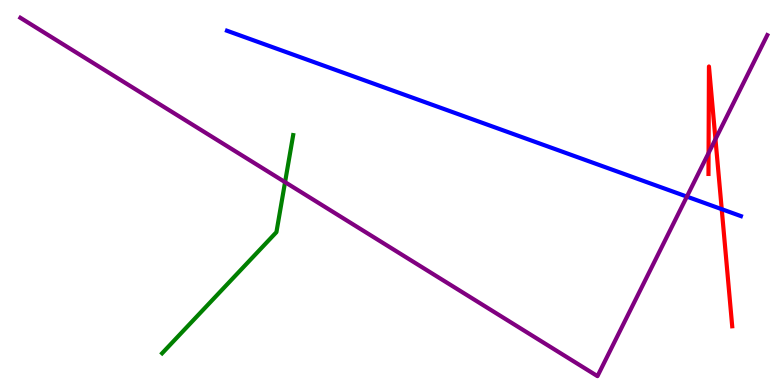[{'lines': ['blue', 'red'], 'intersections': [{'x': 9.31, 'y': 4.57}]}, {'lines': ['green', 'red'], 'intersections': []}, {'lines': ['purple', 'red'], 'intersections': [{'x': 9.14, 'y': 6.03}, {'x': 9.23, 'y': 6.38}]}, {'lines': ['blue', 'green'], 'intersections': []}, {'lines': ['blue', 'purple'], 'intersections': [{'x': 8.86, 'y': 4.89}]}, {'lines': ['green', 'purple'], 'intersections': [{'x': 3.68, 'y': 5.27}]}]